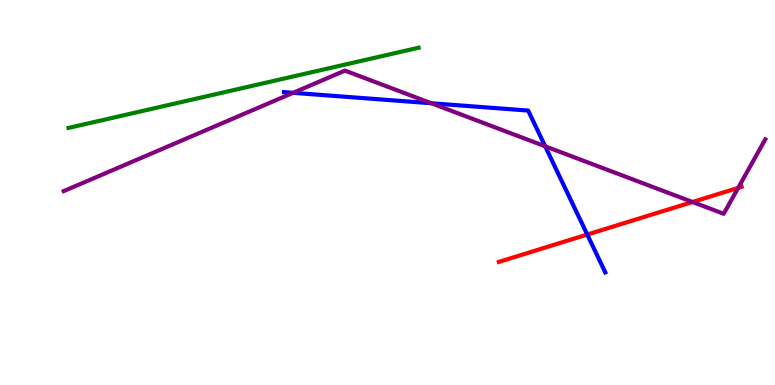[{'lines': ['blue', 'red'], 'intersections': [{'x': 7.58, 'y': 3.91}]}, {'lines': ['green', 'red'], 'intersections': []}, {'lines': ['purple', 'red'], 'intersections': [{'x': 8.94, 'y': 4.75}, {'x': 9.52, 'y': 5.12}]}, {'lines': ['blue', 'green'], 'intersections': []}, {'lines': ['blue', 'purple'], 'intersections': [{'x': 3.78, 'y': 7.59}, {'x': 5.57, 'y': 7.32}, {'x': 7.03, 'y': 6.2}]}, {'lines': ['green', 'purple'], 'intersections': []}]